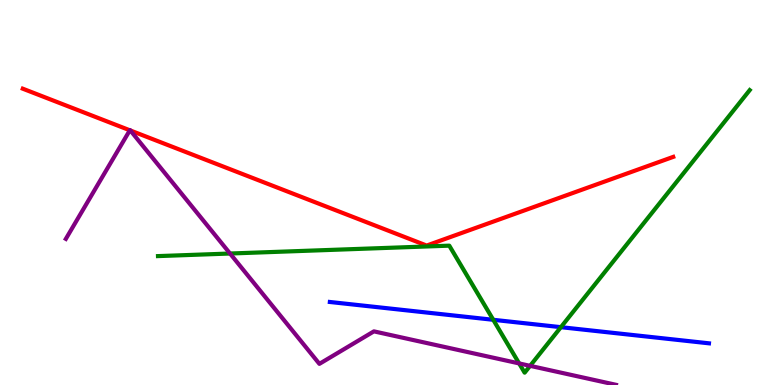[{'lines': ['blue', 'red'], 'intersections': []}, {'lines': ['green', 'red'], 'intersections': []}, {'lines': ['purple', 'red'], 'intersections': [{'x': 1.68, 'y': 6.62}, {'x': 1.68, 'y': 6.61}]}, {'lines': ['blue', 'green'], 'intersections': [{'x': 6.36, 'y': 1.69}, {'x': 7.24, 'y': 1.5}]}, {'lines': ['blue', 'purple'], 'intersections': []}, {'lines': ['green', 'purple'], 'intersections': [{'x': 2.97, 'y': 3.42}, {'x': 6.7, 'y': 0.561}, {'x': 6.84, 'y': 0.498}]}]